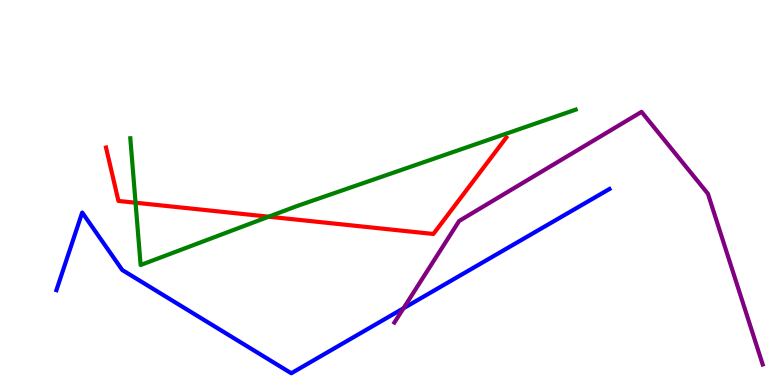[{'lines': ['blue', 'red'], 'intersections': []}, {'lines': ['green', 'red'], 'intersections': [{'x': 1.75, 'y': 4.73}, {'x': 3.47, 'y': 4.37}]}, {'lines': ['purple', 'red'], 'intersections': []}, {'lines': ['blue', 'green'], 'intersections': []}, {'lines': ['blue', 'purple'], 'intersections': [{'x': 5.21, 'y': 1.99}]}, {'lines': ['green', 'purple'], 'intersections': []}]